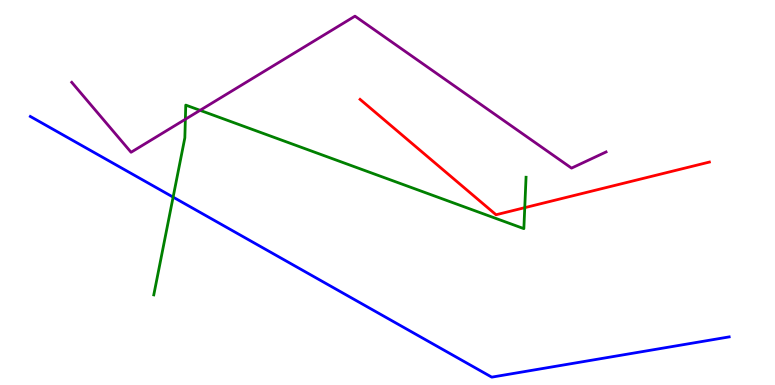[{'lines': ['blue', 'red'], 'intersections': []}, {'lines': ['green', 'red'], 'intersections': [{'x': 6.77, 'y': 4.61}]}, {'lines': ['purple', 'red'], 'intersections': []}, {'lines': ['blue', 'green'], 'intersections': [{'x': 2.23, 'y': 4.88}]}, {'lines': ['blue', 'purple'], 'intersections': []}, {'lines': ['green', 'purple'], 'intersections': [{'x': 2.39, 'y': 6.9}, {'x': 2.58, 'y': 7.13}]}]